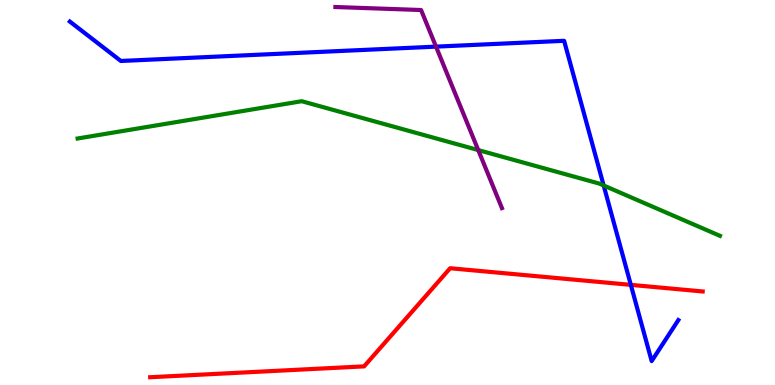[{'lines': ['blue', 'red'], 'intersections': [{'x': 8.14, 'y': 2.6}]}, {'lines': ['green', 'red'], 'intersections': []}, {'lines': ['purple', 'red'], 'intersections': []}, {'lines': ['blue', 'green'], 'intersections': [{'x': 7.79, 'y': 5.18}]}, {'lines': ['blue', 'purple'], 'intersections': [{'x': 5.63, 'y': 8.79}]}, {'lines': ['green', 'purple'], 'intersections': [{'x': 6.17, 'y': 6.1}]}]